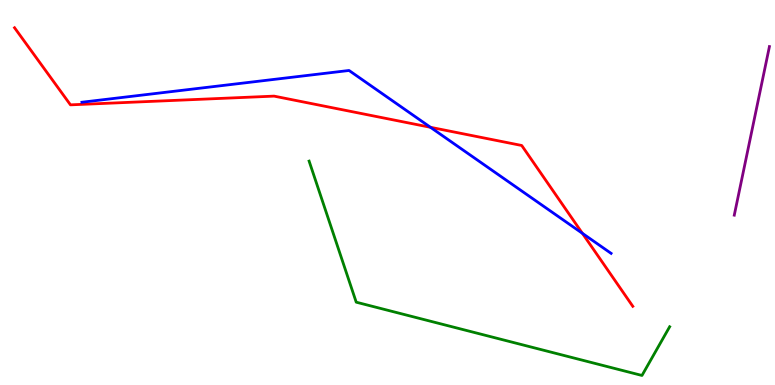[{'lines': ['blue', 'red'], 'intersections': [{'x': 5.55, 'y': 6.69}, {'x': 7.51, 'y': 3.94}]}, {'lines': ['green', 'red'], 'intersections': []}, {'lines': ['purple', 'red'], 'intersections': []}, {'lines': ['blue', 'green'], 'intersections': []}, {'lines': ['blue', 'purple'], 'intersections': []}, {'lines': ['green', 'purple'], 'intersections': []}]